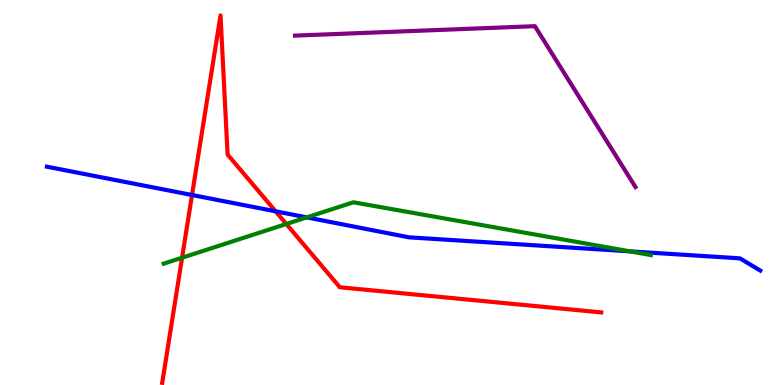[{'lines': ['blue', 'red'], 'intersections': [{'x': 2.48, 'y': 4.93}, {'x': 3.56, 'y': 4.51}]}, {'lines': ['green', 'red'], 'intersections': [{'x': 2.35, 'y': 3.31}, {'x': 3.69, 'y': 4.18}]}, {'lines': ['purple', 'red'], 'intersections': []}, {'lines': ['blue', 'green'], 'intersections': [{'x': 3.96, 'y': 4.35}, {'x': 8.13, 'y': 3.47}]}, {'lines': ['blue', 'purple'], 'intersections': []}, {'lines': ['green', 'purple'], 'intersections': []}]